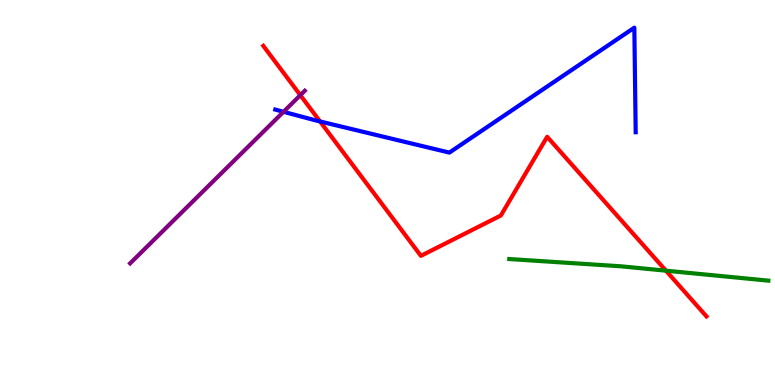[{'lines': ['blue', 'red'], 'intersections': [{'x': 4.13, 'y': 6.85}]}, {'lines': ['green', 'red'], 'intersections': [{'x': 8.59, 'y': 2.97}]}, {'lines': ['purple', 'red'], 'intersections': [{'x': 3.88, 'y': 7.53}]}, {'lines': ['blue', 'green'], 'intersections': []}, {'lines': ['blue', 'purple'], 'intersections': [{'x': 3.66, 'y': 7.1}]}, {'lines': ['green', 'purple'], 'intersections': []}]